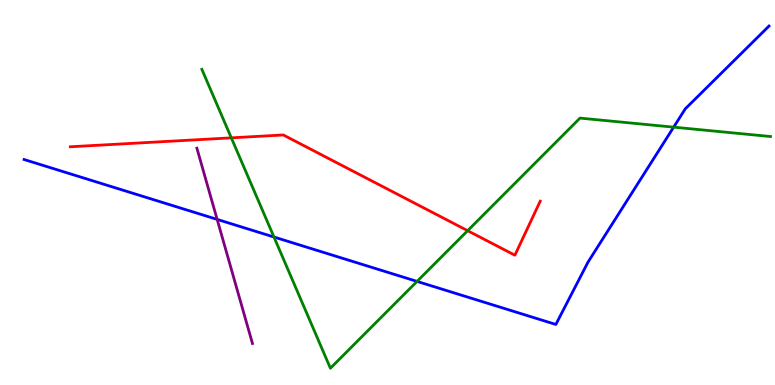[{'lines': ['blue', 'red'], 'intersections': []}, {'lines': ['green', 'red'], 'intersections': [{'x': 2.98, 'y': 6.42}, {'x': 6.03, 'y': 4.01}]}, {'lines': ['purple', 'red'], 'intersections': []}, {'lines': ['blue', 'green'], 'intersections': [{'x': 3.54, 'y': 3.84}, {'x': 5.38, 'y': 2.69}, {'x': 8.69, 'y': 6.7}]}, {'lines': ['blue', 'purple'], 'intersections': [{'x': 2.8, 'y': 4.3}]}, {'lines': ['green', 'purple'], 'intersections': []}]